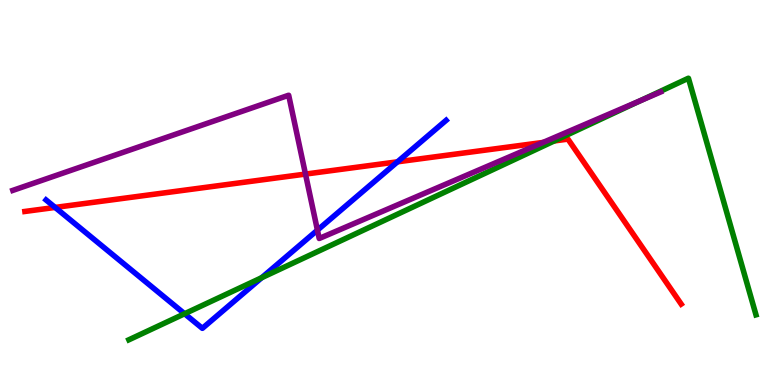[{'lines': ['blue', 'red'], 'intersections': [{'x': 0.711, 'y': 4.61}, {'x': 5.13, 'y': 5.8}]}, {'lines': ['green', 'red'], 'intersections': [{'x': 7.15, 'y': 6.34}]}, {'lines': ['purple', 'red'], 'intersections': [{'x': 3.94, 'y': 5.48}, {'x': 7.01, 'y': 6.3}]}, {'lines': ['blue', 'green'], 'intersections': [{'x': 2.38, 'y': 1.85}, {'x': 3.38, 'y': 2.79}]}, {'lines': ['blue', 'purple'], 'intersections': [{'x': 4.1, 'y': 4.02}]}, {'lines': ['green', 'purple'], 'intersections': [{'x': 8.26, 'y': 7.39}]}]